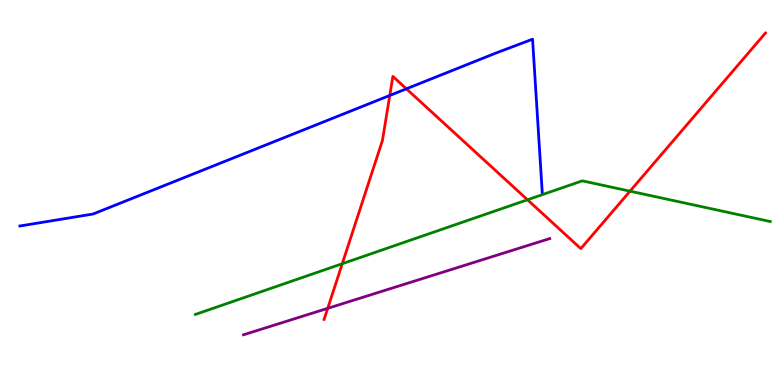[{'lines': ['blue', 'red'], 'intersections': [{'x': 5.03, 'y': 7.52}, {'x': 5.24, 'y': 7.69}]}, {'lines': ['green', 'red'], 'intersections': [{'x': 4.42, 'y': 3.15}, {'x': 6.81, 'y': 4.81}, {'x': 8.13, 'y': 5.03}]}, {'lines': ['purple', 'red'], 'intersections': [{'x': 4.23, 'y': 1.99}]}, {'lines': ['blue', 'green'], 'intersections': []}, {'lines': ['blue', 'purple'], 'intersections': []}, {'lines': ['green', 'purple'], 'intersections': []}]